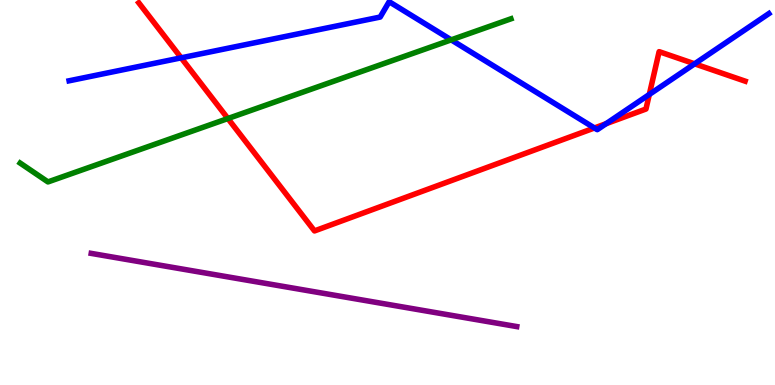[{'lines': ['blue', 'red'], 'intersections': [{'x': 2.34, 'y': 8.5}, {'x': 7.67, 'y': 6.68}, {'x': 7.82, 'y': 6.79}, {'x': 8.38, 'y': 7.55}, {'x': 8.96, 'y': 8.34}]}, {'lines': ['green', 'red'], 'intersections': [{'x': 2.94, 'y': 6.92}]}, {'lines': ['purple', 'red'], 'intersections': []}, {'lines': ['blue', 'green'], 'intersections': [{'x': 5.82, 'y': 8.96}]}, {'lines': ['blue', 'purple'], 'intersections': []}, {'lines': ['green', 'purple'], 'intersections': []}]